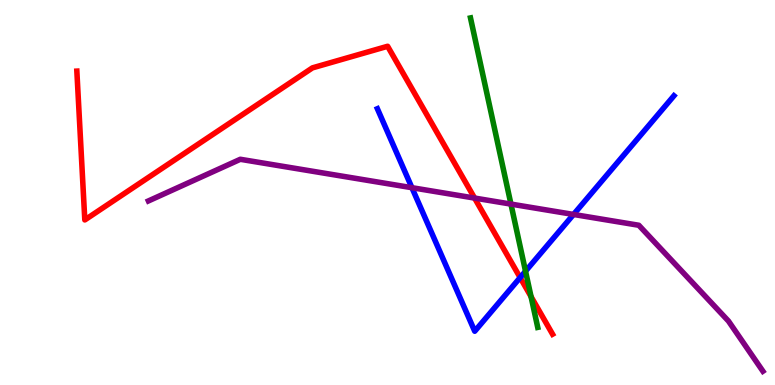[{'lines': ['blue', 'red'], 'intersections': [{'x': 6.71, 'y': 2.79}]}, {'lines': ['green', 'red'], 'intersections': [{'x': 6.85, 'y': 2.29}]}, {'lines': ['purple', 'red'], 'intersections': [{'x': 6.12, 'y': 4.86}]}, {'lines': ['blue', 'green'], 'intersections': [{'x': 6.78, 'y': 2.96}]}, {'lines': ['blue', 'purple'], 'intersections': [{'x': 5.32, 'y': 5.12}, {'x': 7.4, 'y': 4.43}]}, {'lines': ['green', 'purple'], 'intersections': [{'x': 6.59, 'y': 4.7}]}]